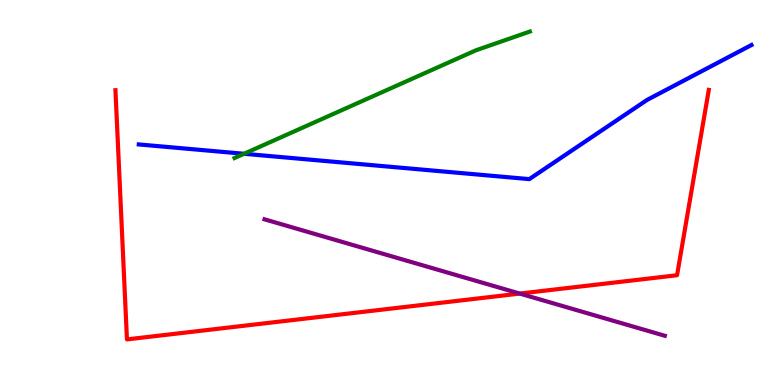[{'lines': ['blue', 'red'], 'intersections': []}, {'lines': ['green', 'red'], 'intersections': []}, {'lines': ['purple', 'red'], 'intersections': [{'x': 6.71, 'y': 2.37}]}, {'lines': ['blue', 'green'], 'intersections': [{'x': 3.15, 'y': 6.01}]}, {'lines': ['blue', 'purple'], 'intersections': []}, {'lines': ['green', 'purple'], 'intersections': []}]